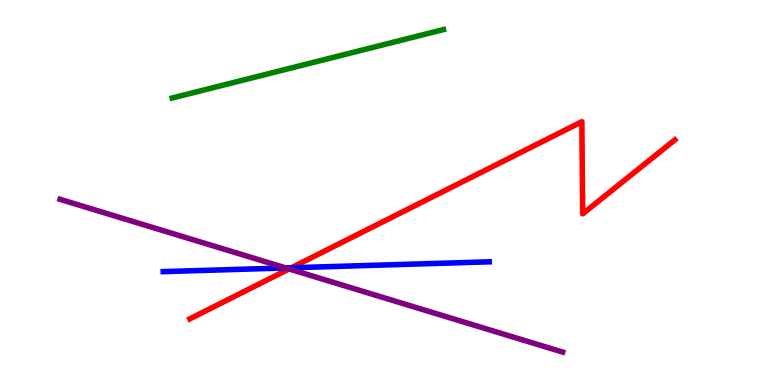[{'lines': ['blue', 'red'], 'intersections': [{'x': 3.76, 'y': 3.04}]}, {'lines': ['green', 'red'], 'intersections': []}, {'lines': ['purple', 'red'], 'intersections': [{'x': 3.73, 'y': 3.01}]}, {'lines': ['blue', 'green'], 'intersections': []}, {'lines': ['blue', 'purple'], 'intersections': [{'x': 3.69, 'y': 3.04}]}, {'lines': ['green', 'purple'], 'intersections': []}]